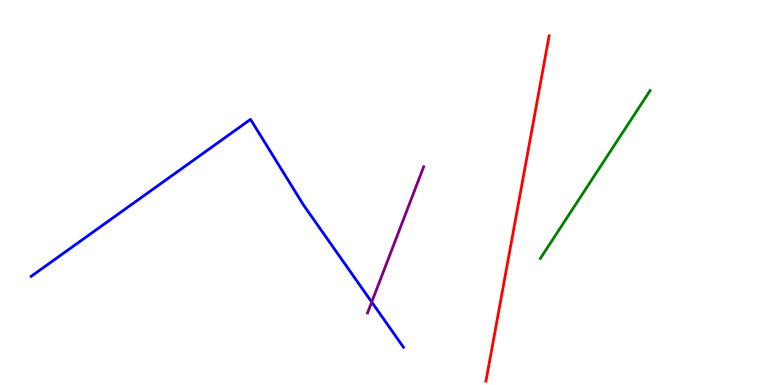[{'lines': ['blue', 'red'], 'intersections': []}, {'lines': ['green', 'red'], 'intersections': []}, {'lines': ['purple', 'red'], 'intersections': []}, {'lines': ['blue', 'green'], 'intersections': []}, {'lines': ['blue', 'purple'], 'intersections': [{'x': 4.8, 'y': 2.15}]}, {'lines': ['green', 'purple'], 'intersections': []}]